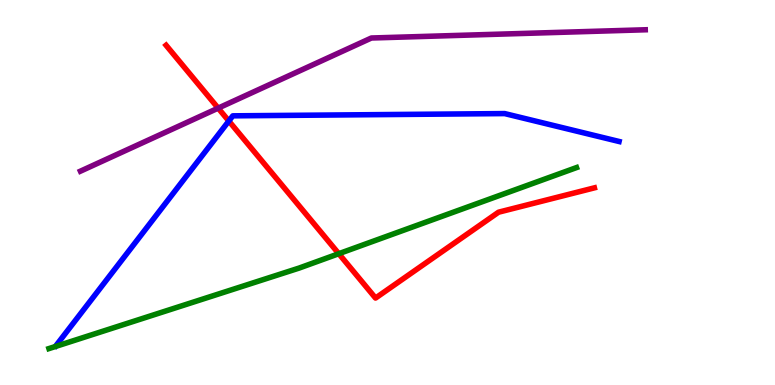[{'lines': ['blue', 'red'], 'intersections': [{'x': 2.95, 'y': 6.86}]}, {'lines': ['green', 'red'], 'intersections': [{'x': 4.37, 'y': 3.41}]}, {'lines': ['purple', 'red'], 'intersections': [{'x': 2.82, 'y': 7.19}]}, {'lines': ['blue', 'green'], 'intersections': []}, {'lines': ['blue', 'purple'], 'intersections': []}, {'lines': ['green', 'purple'], 'intersections': []}]